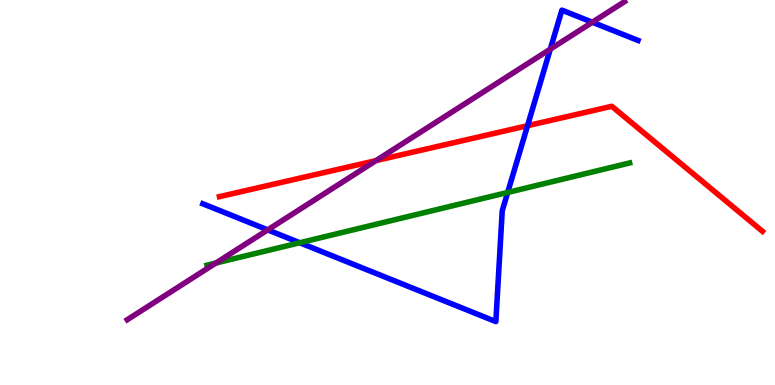[{'lines': ['blue', 'red'], 'intersections': [{'x': 6.81, 'y': 6.73}]}, {'lines': ['green', 'red'], 'intersections': []}, {'lines': ['purple', 'red'], 'intersections': [{'x': 4.85, 'y': 5.83}]}, {'lines': ['blue', 'green'], 'intersections': [{'x': 3.87, 'y': 3.69}, {'x': 6.55, 'y': 5.0}]}, {'lines': ['blue', 'purple'], 'intersections': [{'x': 3.45, 'y': 4.03}, {'x': 7.1, 'y': 8.72}, {'x': 7.64, 'y': 9.42}]}, {'lines': ['green', 'purple'], 'intersections': [{'x': 2.79, 'y': 3.17}]}]